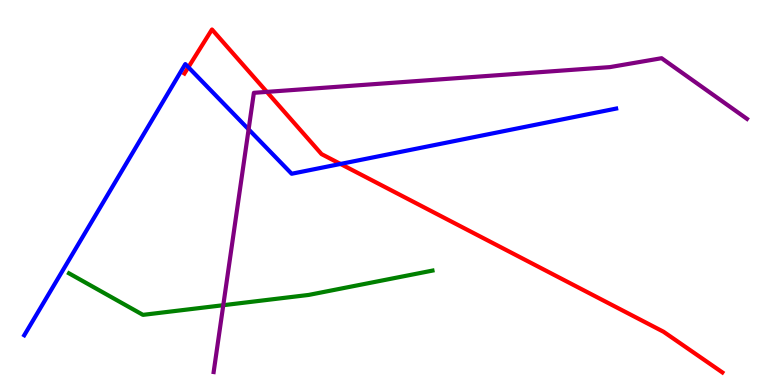[{'lines': ['blue', 'red'], 'intersections': [{'x': 2.43, 'y': 8.25}, {'x': 4.39, 'y': 5.74}]}, {'lines': ['green', 'red'], 'intersections': []}, {'lines': ['purple', 'red'], 'intersections': [{'x': 3.44, 'y': 7.61}]}, {'lines': ['blue', 'green'], 'intersections': []}, {'lines': ['blue', 'purple'], 'intersections': [{'x': 3.21, 'y': 6.64}]}, {'lines': ['green', 'purple'], 'intersections': [{'x': 2.88, 'y': 2.07}]}]